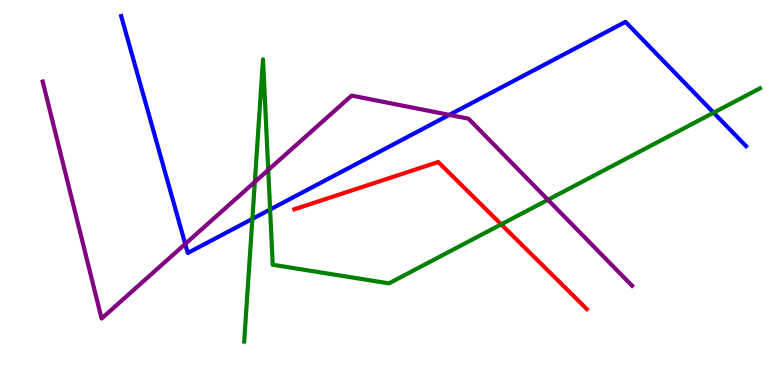[{'lines': ['blue', 'red'], 'intersections': []}, {'lines': ['green', 'red'], 'intersections': [{'x': 6.47, 'y': 4.17}]}, {'lines': ['purple', 'red'], 'intersections': []}, {'lines': ['blue', 'green'], 'intersections': [{'x': 3.26, 'y': 4.31}, {'x': 3.49, 'y': 4.56}, {'x': 9.21, 'y': 7.07}]}, {'lines': ['blue', 'purple'], 'intersections': [{'x': 2.39, 'y': 3.66}, {'x': 5.8, 'y': 7.02}]}, {'lines': ['green', 'purple'], 'intersections': [{'x': 3.29, 'y': 5.28}, {'x': 3.46, 'y': 5.59}, {'x': 7.07, 'y': 4.81}]}]